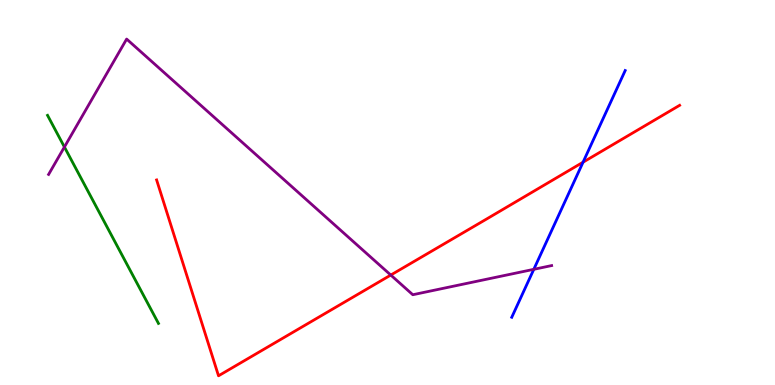[{'lines': ['blue', 'red'], 'intersections': [{'x': 7.52, 'y': 5.79}]}, {'lines': ['green', 'red'], 'intersections': []}, {'lines': ['purple', 'red'], 'intersections': [{'x': 5.04, 'y': 2.86}]}, {'lines': ['blue', 'green'], 'intersections': []}, {'lines': ['blue', 'purple'], 'intersections': [{'x': 6.89, 'y': 3.0}]}, {'lines': ['green', 'purple'], 'intersections': [{'x': 0.831, 'y': 6.18}]}]